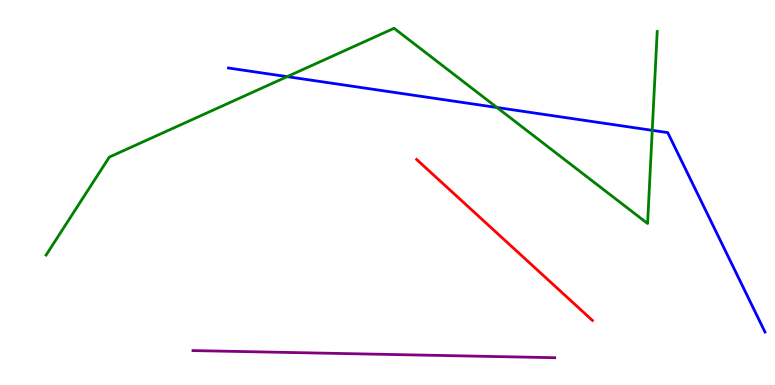[{'lines': ['blue', 'red'], 'intersections': []}, {'lines': ['green', 'red'], 'intersections': []}, {'lines': ['purple', 'red'], 'intersections': []}, {'lines': ['blue', 'green'], 'intersections': [{'x': 3.71, 'y': 8.01}, {'x': 6.41, 'y': 7.21}, {'x': 8.42, 'y': 6.61}]}, {'lines': ['blue', 'purple'], 'intersections': []}, {'lines': ['green', 'purple'], 'intersections': []}]